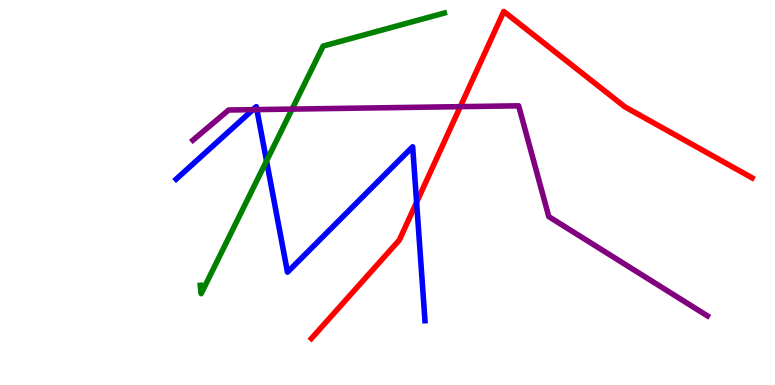[{'lines': ['blue', 'red'], 'intersections': [{'x': 5.38, 'y': 4.75}]}, {'lines': ['green', 'red'], 'intersections': []}, {'lines': ['purple', 'red'], 'intersections': [{'x': 5.94, 'y': 7.23}]}, {'lines': ['blue', 'green'], 'intersections': [{'x': 3.44, 'y': 5.82}]}, {'lines': ['blue', 'purple'], 'intersections': [{'x': 3.26, 'y': 7.15}, {'x': 3.31, 'y': 7.15}]}, {'lines': ['green', 'purple'], 'intersections': [{'x': 3.77, 'y': 7.17}]}]